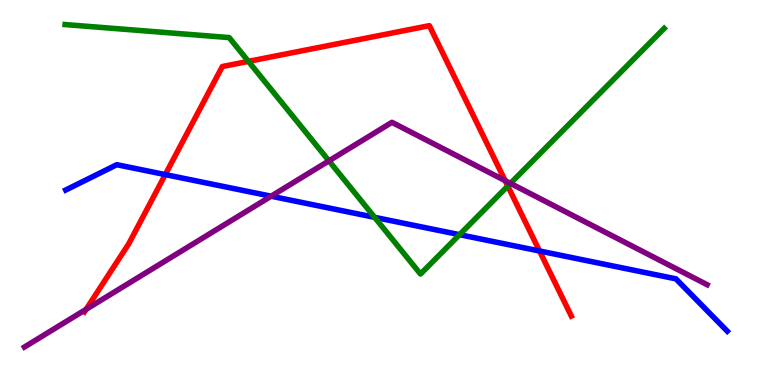[{'lines': ['blue', 'red'], 'intersections': [{'x': 2.13, 'y': 5.47}, {'x': 6.96, 'y': 3.48}]}, {'lines': ['green', 'red'], 'intersections': [{'x': 3.21, 'y': 8.41}, {'x': 6.55, 'y': 5.17}]}, {'lines': ['purple', 'red'], 'intersections': [{'x': 1.11, 'y': 1.97}, {'x': 6.52, 'y': 5.31}]}, {'lines': ['blue', 'green'], 'intersections': [{'x': 4.83, 'y': 4.36}, {'x': 5.93, 'y': 3.9}]}, {'lines': ['blue', 'purple'], 'intersections': [{'x': 3.5, 'y': 4.9}]}, {'lines': ['green', 'purple'], 'intersections': [{'x': 4.24, 'y': 5.82}, {'x': 6.59, 'y': 5.24}]}]